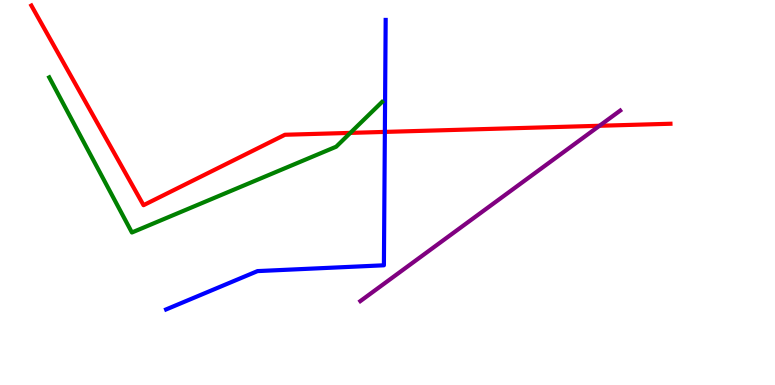[{'lines': ['blue', 'red'], 'intersections': [{'x': 4.97, 'y': 6.57}]}, {'lines': ['green', 'red'], 'intersections': [{'x': 4.52, 'y': 6.55}]}, {'lines': ['purple', 'red'], 'intersections': [{'x': 7.74, 'y': 6.73}]}, {'lines': ['blue', 'green'], 'intersections': []}, {'lines': ['blue', 'purple'], 'intersections': []}, {'lines': ['green', 'purple'], 'intersections': []}]